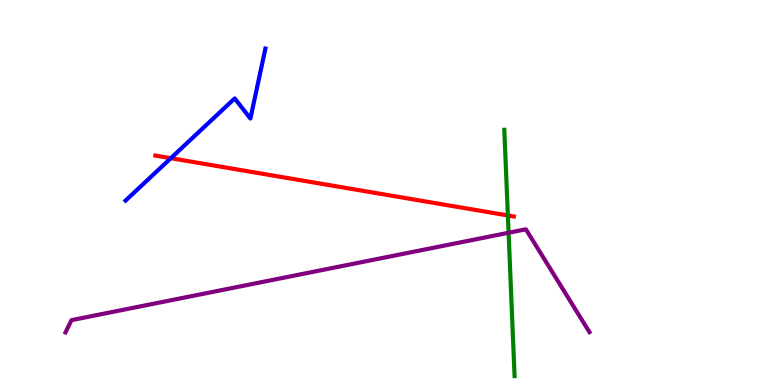[{'lines': ['blue', 'red'], 'intersections': [{'x': 2.2, 'y': 5.89}]}, {'lines': ['green', 'red'], 'intersections': [{'x': 6.55, 'y': 4.4}]}, {'lines': ['purple', 'red'], 'intersections': []}, {'lines': ['blue', 'green'], 'intersections': []}, {'lines': ['blue', 'purple'], 'intersections': []}, {'lines': ['green', 'purple'], 'intersections': [{'x': 6.56, 'y': 3.95}]}]